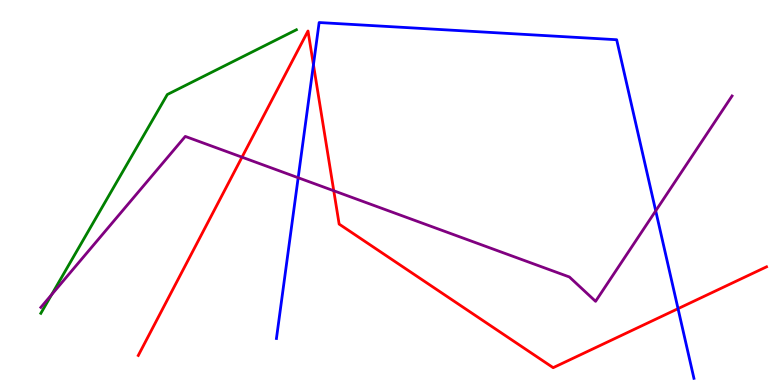[{'lines': ['blue', 'red'], 'intersections': [{'x': 4.04, 'y': 8.32}, {'x': 8.75, 'y': 1.98}]}, {'lines': ['green', 'red'], 'intersections': []}, {'lines': ['purple', 'red'], 'intersections': [{'x': 3.12, 'y': 5.92}, {'x': 4.31, 'y': 5.05}]}, {'lines': ['blue', 'green'], 'intersections': []}, {'lines': ['blue', 'purple'], 'intersections': [{'x': 3.85, 'y': 5.38}, {'x': 8.46, 'y': 4.52}]}, {'lines': ['green', 'purple'], 'intersections': [{'x': 0.666, 'y': 2.35}]}]